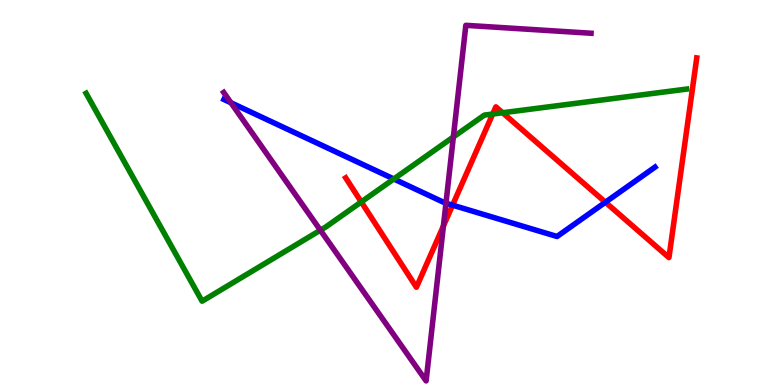[{'lines': ['blue', 'red'], 'intersections': [{'x': 5.84, 'y': 4.67}, {'x': 7.81, 'y': 4.75}]}, {'lines': ['green', 'red'], 'intersections': [{'x': 4.66, 'y': 4.75}, {'x': 6.36, 'y': 7.04}, {'x': 6.49, 'y': 7.07}]}, {'lines': ['purple', 'red'], 'intersections': [{'x': 5.72, 'y': 4.13}]}, {'lines': ['blue', 'green'], 'intersections': [{'x': 5.08, 'y': 5.35}]}, {'lines': ['blue', 'purple'], 'intersections': [{'x': 2.98, 'y': 7.33}, {'x': 5.75, 'y': 4.72}]}, {'lines': ['green', 'purple'], 'intersections': [{'x': 4.13, 'y': 4.02}, {'x': 5.85, 'y': 6.44}]}]